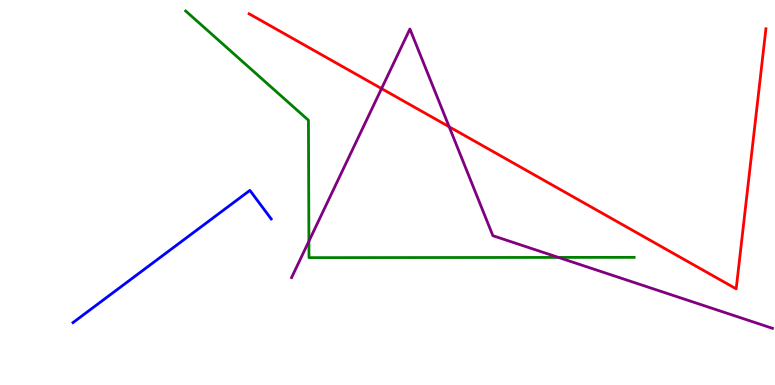[{'lines': ['blue', 'red'], 'intersections': []}, {'lines': ['green', 'red'], 'intersections': []}, {'lines': ['purple', 'red'], 'intersections': [{'x': 4.92, 'y': 7.7}, {'x': 5.8, 'y': 6.71}]}, {'lines': ['blue', 'green'], 'intersections': []}, {'lines': ['blue', 'purple'], 'intersections': []}, {'lines': ['green', 'purple'], 'intersections': [{'x': 3.99, 'y': 3.74}, {'x': 7.21, 'y': 3.31}]}]